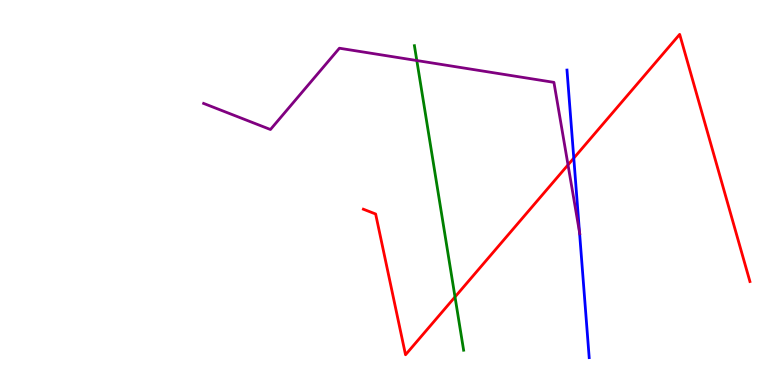[{'lines': ['blue', 'red'], 'intersections': [{'x': 7.4, 'y': 5.89}]}, {'lines': ['green', 'red'], 'intersections': [{'x': 5.87, 'y': 2.29}]}, {'lines': ['purple', 'red'], 'intersections': [{'x': 7.33, 'y': 5.72}]}, {'lines': ['blue', 'green'], 'intersections': []}, {'lines': ['blue', 'purple'], 'intersections': [{'x': 7.48, 'y': 3.97}]}, {'lines': ['green', 'purple'], 'intersections': [{'x': 5.38, 'y': 8.43}]}]